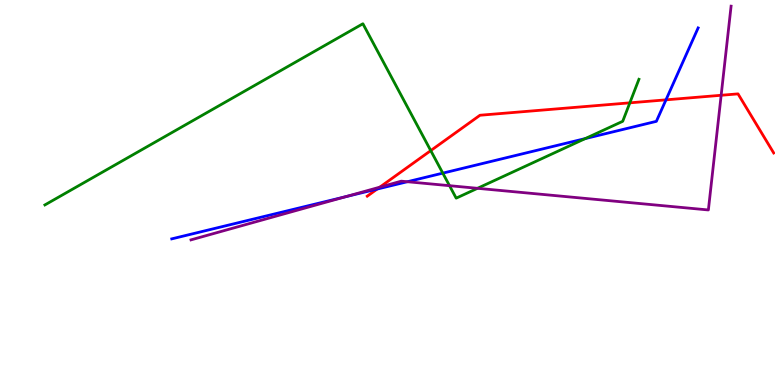[{'lines': ['blue', 'red'], 'intersections': [{'x': 4.87, 'y': 5.09}, {'x': 8.59, 'y': 7.41}]}, {'lines': ['green', 'red'], 'intersections': [{'x': 5.56, 'y': 6.09}, {'x': 8.13, 'y': 7.33}]}, {'lines': ['purple', 'red'], 'intersections': [{'x': 4.9, 'y': 5.14}, {'x': 9.31, 'y': 7.53}]}, {'lines': ['blue', 'green'], 'intersections': [{'x': 5.71, 'y': 5.5}, {'x': 7.55, 'y': 6.4}]}, {'lines': ['blue', 'purple'], 'intersections': [{'x': 4.46, 'y': 4.89}, {'x': 5.26, 'y': 5.28}]}, {'lines': ['green', 'purple'], 'intersections': [{'x': 5.8, 'y': 5.18}, {'x': 6.16, 'y': 5.11}]}]